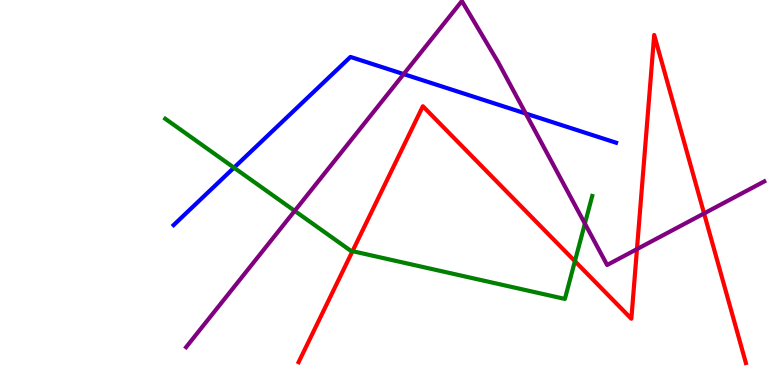[{'lines': ['blue', 'red'], 'intersections': []}, {'lines': ['green', 'red'], 'intersections': [{'x': 4.55, 'y': 3.48}, {'x': 7.42, 'y': 3.22}]}, {'lines': ['purple', 'red'], 'intersections': [{'x': 8.22, 'y': 3.53}, {'x': 9.08, 'y': 4.46}]}, {'lines': ['blue', 'green'], 'intersections': [{'x': 3.02, 'y': 5.64}]}, {'lines': ['blue', 'purple'], 'intersections': [{'x': 5.21, 'y': 8.08}, {'x': 6.78, 'y': 7.05}]}, {'lines': ['green', 'purple'], 'intersections': [{'x': 3.8, 'y': 4.52}, {'x': 7.55, 'y': 4.19}]}]